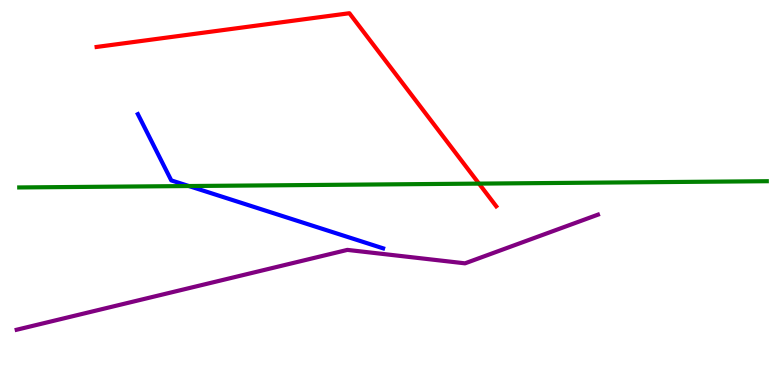[{'lines': ['blue', 'red'], 'intersections': []}, {'lines': ['green', 'red'], 'intersections': [{'x': 6.18, 'y': 5.23}]}, {'lines': ['purple', 'red'], 'intersections': []}, {'lines': ['blue', 'green'], 'intersections': [{'x': 2.44, 'y': 5.17}]}, {'lines': ['blue', 'purple'], 'intersections': []}, {'lines': ['green', 'purple'], 'intersections': []}]